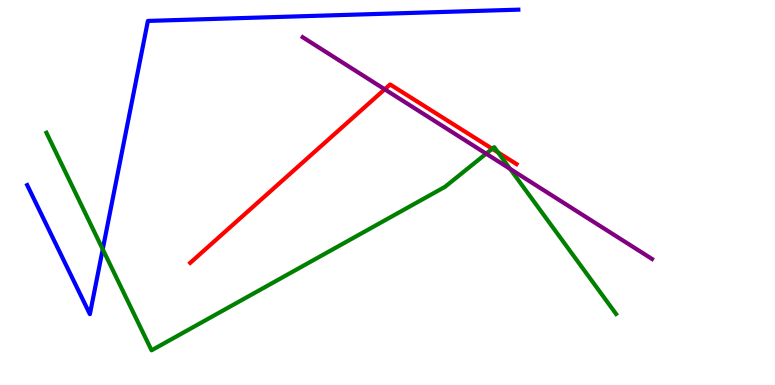[{'lines': ['blue', 'red'], 'intersections': []}, {'lines': ['green', 'red'], 'intersections': [{'x': 6.35, 'y': 6.14}, {'x': 6.43, 'y': 6.04}]}, {'lines': ['purple', 'red'], 'intersections': [{'x': 4.96, 'y': 7.68}]}, {'lines': ['blue', 'green'], 'intersections': [{'x': 1.33, 'y': 3.53}]}, {'lines': ['blue', 'purple'], 'intersections': []}, {'lines': ['green', 'purple'], 'intersections': [{'x': 6.27, 'y': 6.01}, {'x': 6.58, 'y': 5.61}]}]